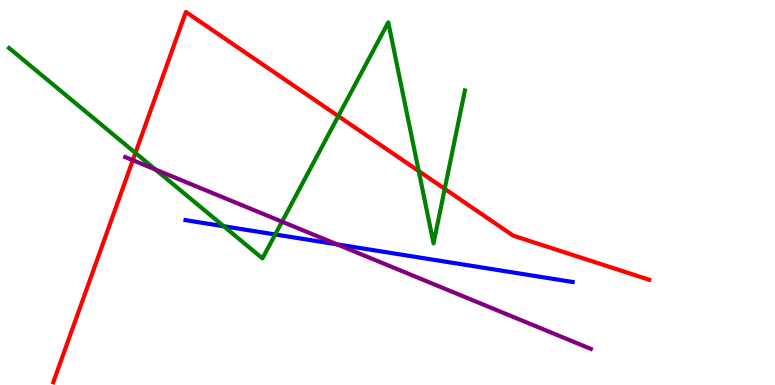[{'lines': ['blue', 'red'], 'intersections': []}, {'lines': ['green', 'red'], 'intersections': [{'x': 1.75, 'y': 6.03}, {'x': 4.37, 'y': 6.98}, {'x': 5.4, 'y': 5.56}, {'x': 5.74, 'y': 5.09}]}, {'lines': ['purple', 'red'], 'intersections': [{'x': 1.71, 'y': 5.84}]}, {'lines': ['blue', 'green'], 'intersections': [{'x': 2.89, 'y': 4.12}, {'x': 3.55, 'y': 3.91}]}, {'lines': ['blue', 'purple'], 'intersections': [{'x': 4.35, 'y': 3.65}]}, {'lines': ['green', 'purple'], 'intersections': [{'x': 2.01, 'y': 5.6}, {'x': 3.64, 'y': 4.24}]}]